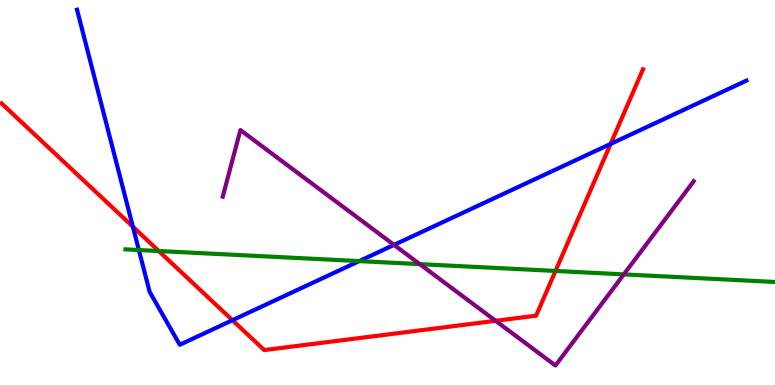[{'lines': ['blue', 'red'], 'intersections': [{'x': 1.71, 'y': 4.11}, {'x': 3.0, 'y': 1.68}, {'x': 7.88, 'y': 6.26}]}, {'lines': ['green', 'red'], 'intersections': [{'x': 2.05, 'y': 3.48}, {'x': 7.17, 'y': 2.96}]}, {'lines': ['purple', 'red'], 'intersections': [{'x': 6.4, 'y': 1.67}]}, {'lines': ['blue', 'green'], 'intersections': [{'x': 1.79, 'y': 3.51}, {'x': 4.64, 'y': 3.22}]}, {'lines': ['blue', 'purple'], 'intersections': [{'x': 5.08, 'y': 3.64}]}, {'lines': ['green', 'purple'], 'intersections': [{'x': 5.42, 'y': 3.14}, {'x': 8.05, 'y': 2.87}]}]